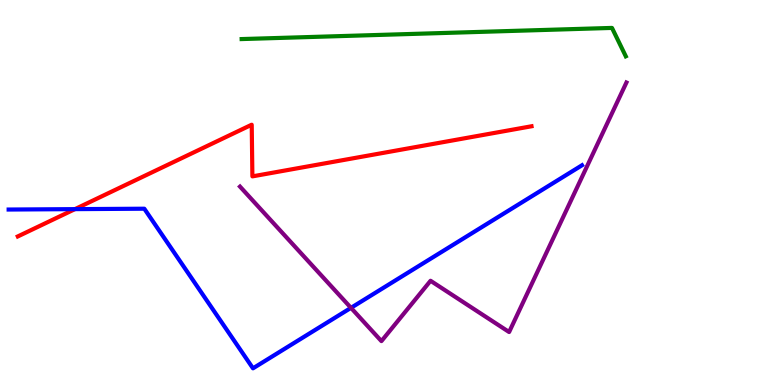[{'lines': ['blue', 'red'], 'intersections': [{'x': 0.967, 'y': 4.57}]}, {'lines': ['green', 'red'], 'intersections': []}, {'lines': ['purple', 'red'], 'intersections': []}, {'lines': ['blue', 'green'], 'intersections': []}, {'lines': ['blue', 'purple'], 'intersections': [{'x': 4.53, 'y': 2.0}]}, {'lines': ['green', 'purple'], 'intersections': []}]